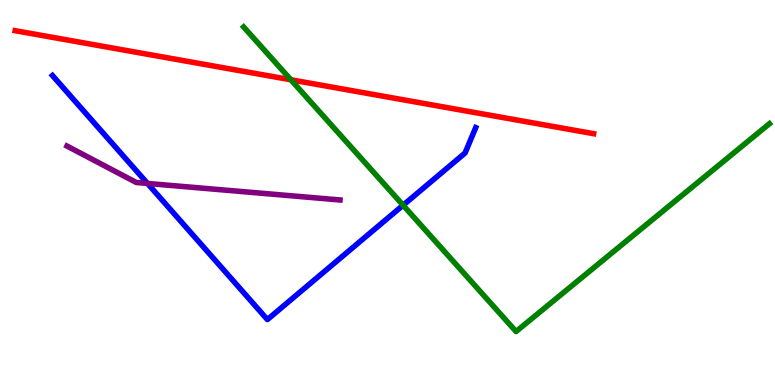[{'lines': ['blue', 'red'], 'intersections': []}, {'lines': ['green', 'red'], 'intersections': [{'x': 3.75, 'y': 7.93}]}, {'lines': ['purple', 'red'], 'intersections': []}, {'lines': ['blue', 'green'], 'intersections': [{'x': 5.2, 'y': 4.67}]}, {'lines': ['blue', 'purple'], 'intersections': [{'x': 1.9, 'y': 5.24}]}, {'lines': ['green', 'purple'], 'intersections': []}]